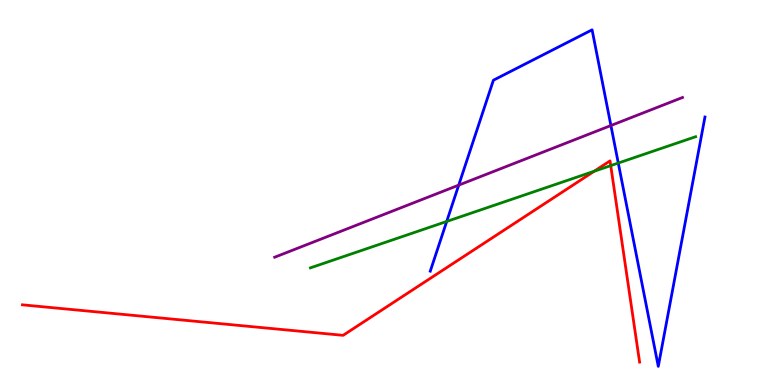[{'lines': ['blue', 'red'], 'intersections': []}, {'lines': ['green', 'red'], 'intersections': [{'x': 7.67, 'y': 5.55}, {'x': 7.88, 'y': 5.7}]}, {'lines': ['purple', 'red'], 'intersections': []}, {'lines': ['blue', 'green'], 'intersections': [{'x': 5.76, 'y': 4.25}, {'x': 7.98, 'y': 5.77}]}, {'lines': ['blue', 'purple'], 'intersections': [{'x': 5.92, 'y': 5.19}, {'x': 7.88, 'y': 6.74}]}, {'lines': ['green', 'purple'], 'intersections': []}]